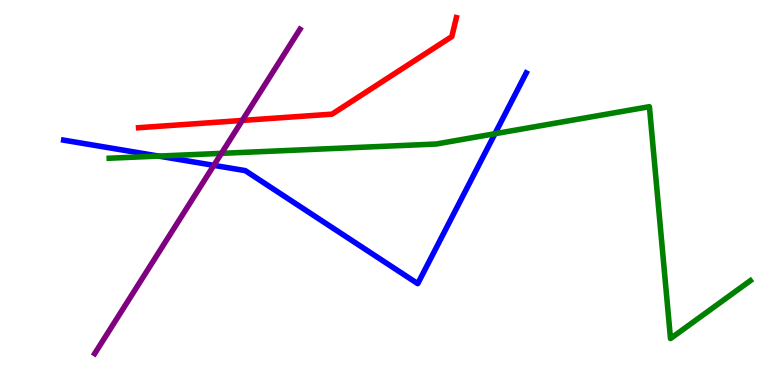[{'lines': ['blue', 'red'], 'intersections': []}, {'lines': ['green', 'red'], 'intersections': []}, {'lines': ['purple', 'red'], 'intersections': [{'x': 3.13, 'y': 6.87}]}, {'lines': ['blue', 'green'], 'intersections': [{'x': 2.05, 'y': 5.95}, {'x': 6.39, 'y': 6.53}]}, {'lines': ['blue', 'purple'], 'intersections': [{'x': 2.76, 'y': 5.71}]}, {'lines': ['green', 'purple'], 'intersections': [{'x': 2.86, 'y': 6.02}]}]